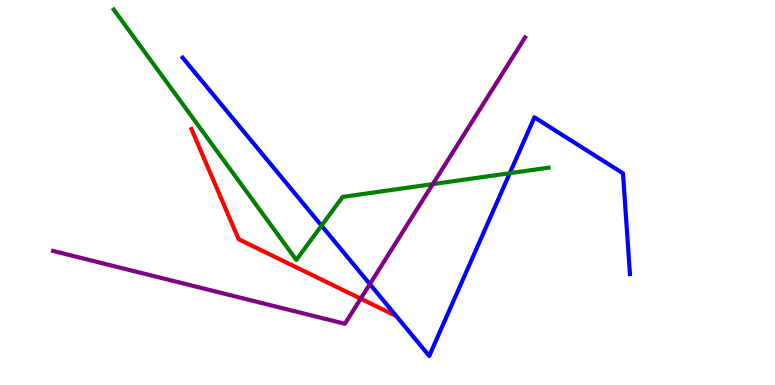[{'lines': ['blue', 'red'], 'intersections': []}, {'lines': ['green', 'red'], 'intersections': []}, {'lines': ['purple', 'red'], 'intersections': [{'x': 4.65, 'y': 2.24}]}, {'lines': ['blue', 'green'], 'intersections': [{'x': 4.15, 'y': 4.14}, {'x': 6.58, 'y': 5.5}]}, {'lines': ['blue', 'purple'], 'intersections': [{'x': 4.77, 'y': 2.62}]}, {'lines': ['green', 'purple'], 'intersections': [{'x': 5.58, 'y': 5.22}]}]